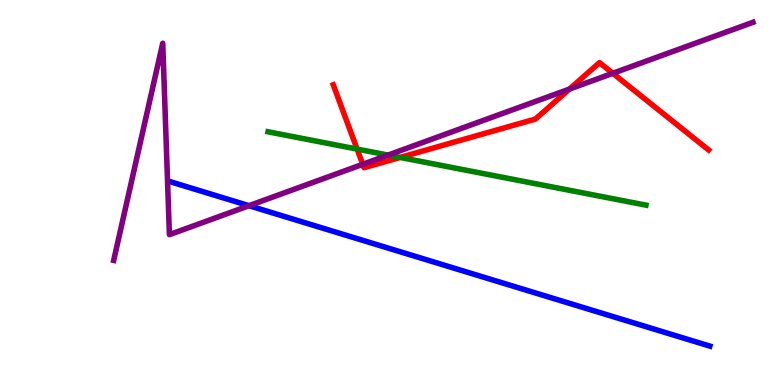[{'lines': ['blue', 'red'], 'intersections': []}, {'lines': ['green', 'red'], 'intersections': [{'x': 4.61, 'y': 6.13}, {'x': 5.16, 'y': 5.91}]}, {'lines': ['purple', 'red'], 'intersections': [{'x': 4.68, 'y': 5.73}, {'x': 7.35, 'y': 7.69}, {'x': 7.91, 'y': 8.1}]}, {'lines': ['blue', 'green'], 'intersections': []}, {'lines': ['blue', 'purple'], 'intersections': [{'x': 3.21, 'y': 4.66}]}, {'lines': ['green', 'purple'], 'intersections': [{'x': 5.01, 'y': 5.97}]}]